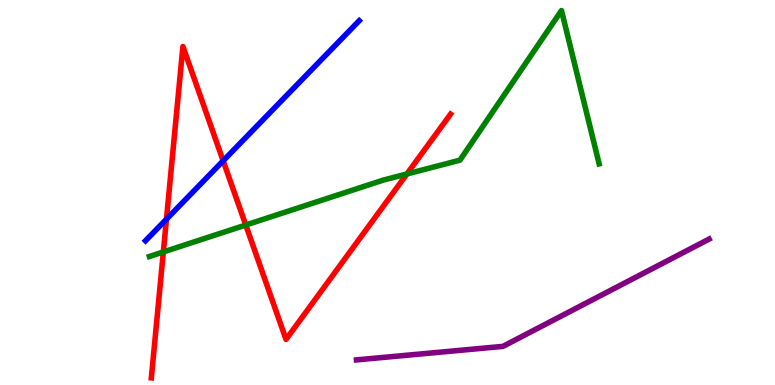[{'lines': ['blue', 'red'], 'intersections': [{'x': 2.15, 'y': 4.31}, {'x': 2.88, 'y': 5.82}]}, {'lines': ['green', 'red'], 'intersections': [{'x': 2.11, 'y': 3.46}, {'x': 3.17, 'y': 4.16}, {'x': 5.25, 'y': 5.48}]}, {'lines': ['purple', 'red'], 'intersections': []}, {'lines': ['blue', 'green'], 'intersections': []}, {'lines': ['blue', 'purple'], 'intersections': []}, {'lines': ['green', 'purple'], 'intersections': []}]